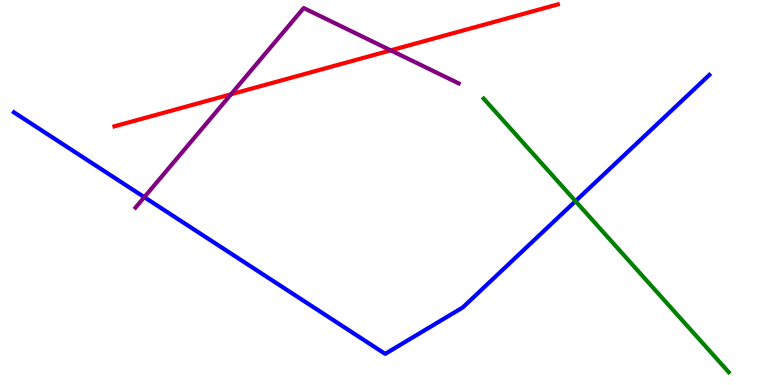[{'lines': ['blue', 'red'], 'intersections': []}, {'lines': ['green', 'red'], 'intersections': []}, {'lines': ['purple', 'red'], 'intersections': [{'x': 2.98, 'y': 7.55}, {'x': 5.04, 'y': 8.69}]}, {'lines': ['blue', 'green'], 'intersections': [{'x': 7.43, 'y': 4.78}]}, {'lines': ['blue', 'purple'], 'intersections': [{'x': 1.86, 'y': 4.88}]}, {'lines': ['green', 'purple'], 'intersections': []}]